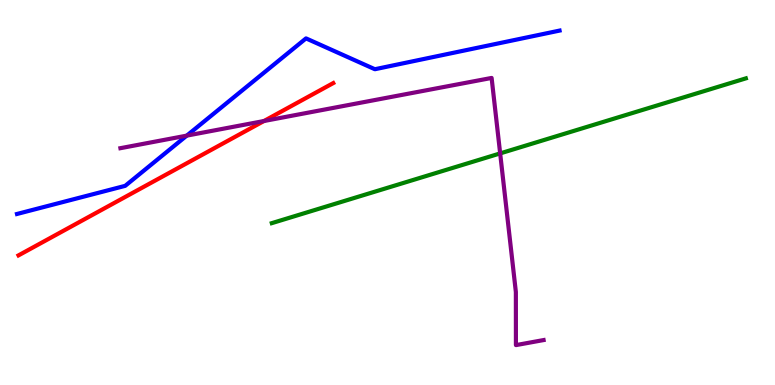[{'lines': ['blue', 'red'], 'intersections': []}, {'lines': ['green', 'red'], 'intersections': []}, {'lines': ['purple', 'red'], 'intersections': [{'x': 3.41, 'y': 6.86}]}, {'lines': ['blue', 'green'], 'intersections': []}, {'lines': ['blue', 'purple'], 'intersections': [{'x': 2.41, 'y': 6.48}]}, {'lines': ['green', 'purple'], 'intersections': [{'x': 6.45, 'y': 6.02}]}]